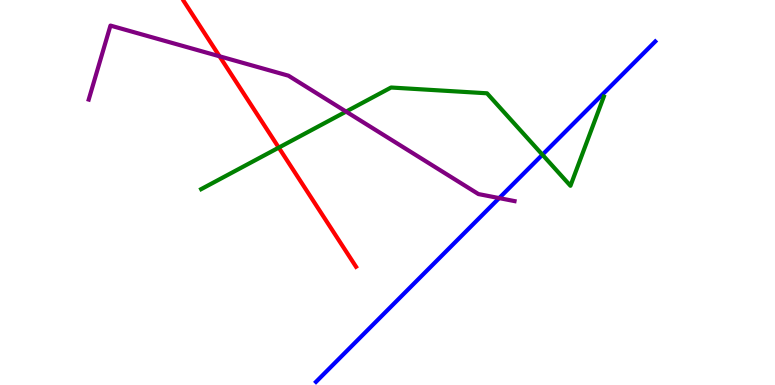[{'lines': ['blue', 'red'], 'intersections': []}, {'lines': ['green', 'red'], 'intersections': [{'x': 3.6, 'y': 6.17}]}, {'lines': ['purple', 'red'], 'intersections': [{'x': 2.83, 'y': 8.54}]}, {'lines': ['blue', 'green'], 'intersections': [{'x': 7.0, 'y': 5.98}]}, {'lines': ['blue', 'purple'], 'intersections': [{'x': 6.44, 'y': 4.85}]}, {'lines': ['green', 'purple'], 'intersections': [{'x': 4.47, 'y': 7.1}]}]